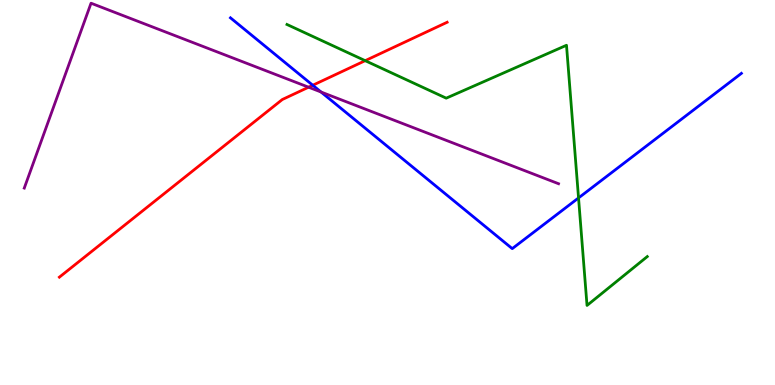[{'lines': ['blue', 'red'], 'intersections': [{'x': 4.04, 'y': 7.79}]}, {'lines': ['green', 'red'], 'intersections': [{'x': 4.71, 'y': 8.42}]}, {'lines': ['purple', 'red'], 'intersections': [{'x': 3.98, 'y': 7.73}]}, {'lines': ['blue', 'green'], 'intersections': [{'x': 7.47, 'y': 4.86}]}, {'lines': ['blue', 'purple'], 'intersections': [{'x': 4.14, 'y': 7.61}]}, {'lines': ['green', 'purple'], 'intersections': []}]